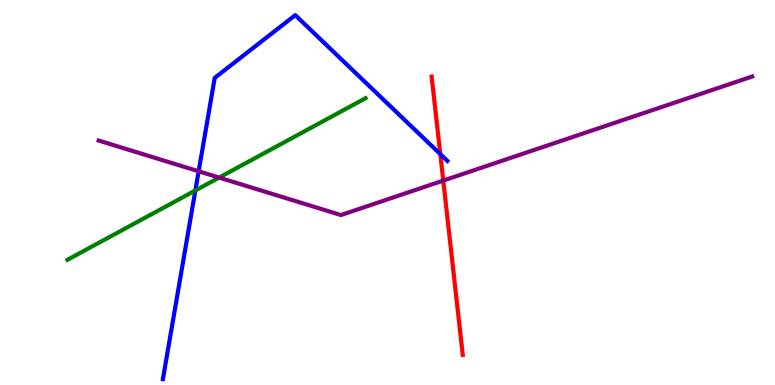[{'lines': ['blue', 'red'], 'intersections': [{'x': 5.68, 'y': 6.0}]}, {'lines': ['green', 'red'], 'intersections': []}, {'lines': ['purple', 'red'], 'intersections': [{'x': 5.72, 'y': 5.31}]}, {'lines': ['blue', 'green'], 'intersections': [{'x': 2.52, 'y': 5.05}]}, {'lines': ['blue', 'purple'], 'intersections': [{'x': 2.56, 'y': 5.55}]}, {'lines': ['green', 'purple'], 'intersections': [{'x': 2.83, 'y': 5.39}]}]